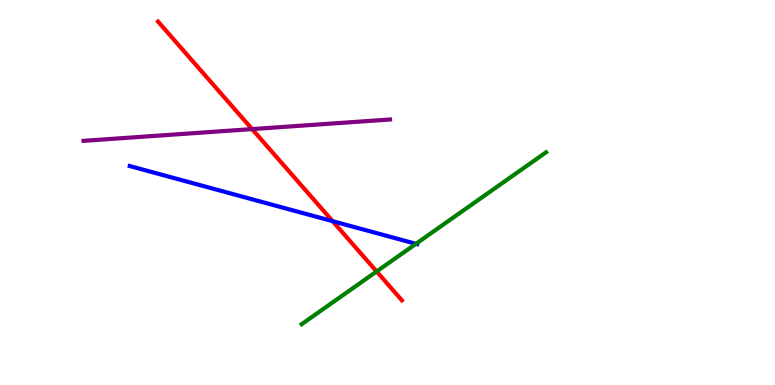[{'lines': ['blue', 'red'], 'intersections': [{'x': 4.29, 'y': 4.26}]}, {'lines': ['green', 'red'], 'intersections': [{'x': 4.86, 'y': 2.95}]}, {'lines': ['purple', 'red'], 'intersections': [{'x': 3.25, 'y': 6.65}]}, {'lines': ['blue', 'green'], 'intersections': [{'x': 5.37, 'y': 3.67}]}, {'lines': ['blue', 'purple'], 'intersections': []}, {'lines': ['green', 'purple'], 'intersections': []}]